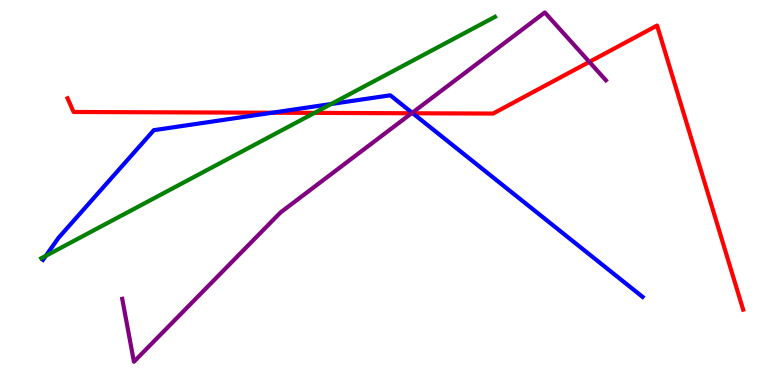[{'lines': ['blue', 'red'], 'intersections': [{'x': 3.51, 'y': 7.07}, {'x': 5.33, 'y': 7.06}]}, {'lines': ['green', 'red'], 'intersections': [{'x': 4.06, 'y': 7.07}]}, {'lines': ['purple', 'red'], 'intersections': [{'x': 5.31, 'y': 7.06}, {'x': 7.6, 'y': 8.39}]}, {'lines': ['blue', 'green'], 'intersections': [{'x': 0.591, 'y': 3.35}, {'x': 4.27, 'y': 7.3}]}, {'lines': ['blue', 'purple'], 'intersections': [{'x': 5.32, 'y': 7.07}]}, {'lines': ['green', 'purple'], 'intersections': []}]